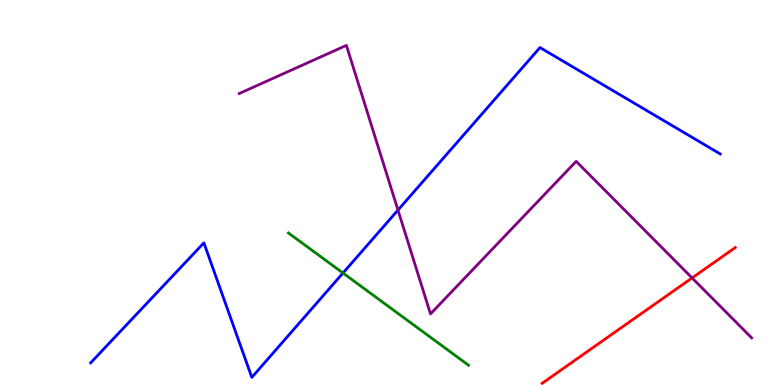[{'lines': ['blue', 'red'], 'intersections': []}, {'lines': ['green', 'red'], 'intersections': []}, {'lines': ['purple', 'red'], 'intersections': [{'x': 8.93, 'y': 2.78}]}, {'lines': ['blue', 'green'], 'intersections': [{'x': 4.43, 'y': 2.91}]}, {'lines': ['blue', 'purple'], 'intersections': [{'x': 5.14, 'y': 4.54}]}, {'lines': ['green', 'purple'], 'intersections': []}]